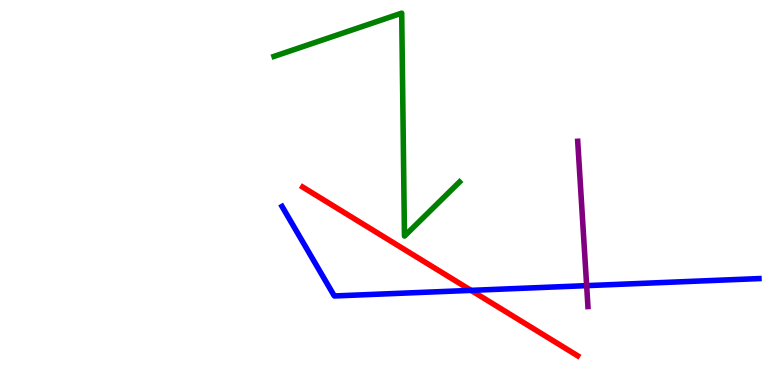[{'lines': ['blue', 'red'], 'intersections': [{'x': 6.08, 'y': 2.46}]}, {'lines': ['green', 'red'], 'intersections': []}, {'lines': ['purple', 'red'], 'intersections': []}, {'lines': ['blue', 'green'], 'intersections': []}, {'lines': ['blue', 'purple'], 'intersections': [{'x': 7.57, 'y': 2.58}]}, {'lines': ['green', 'purple'], 'intersections': []}]